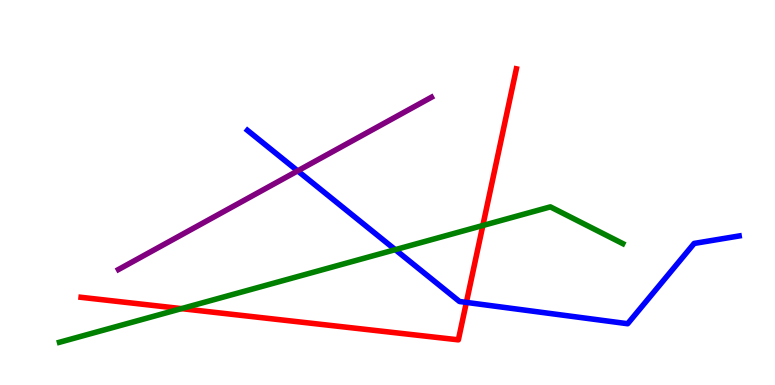[{'lines': ['blue', 'red'], 'intersections': [{'x': 6.02, 'y': 2.15}]}, {'lines': ['green', 'red'], 'intersections': [{'x': 2.34, 'y': 1.98}, {'x': 6.23, 'y': 4.14}]}, {'lines': ['purple', 'red'], 'intersections': []}, {'lines': ['blue', 'green'], 'intersections': [{'x': 5.1, 'y': 3.52}]}, {'lines': ['blue', 'purple'], 'intersections': [{'x': 3.84, 'y': 5.56}]}, {'lines': ['green', 'purple'], 'intersections': []}]